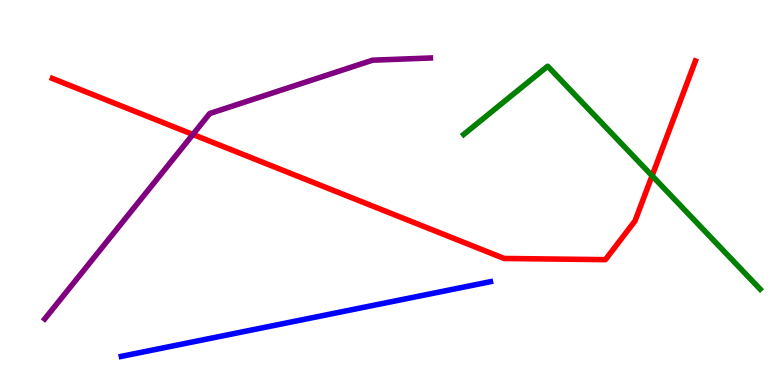[{'lines': ['blue', 'red'], 'intersections': []}, {'lines': ['green', 'red'], 'intersections': [{'x': 8.41, 'y': 5.43}]}, {'lines': ['purple', 'red'], 'intersections': [{'x': 2.49, 'y': 6.51}]}, {'lines': ['blue', 'green'], 'intersections': []}, {'lines': ['blue', 'purple'], 'intersections': []}, {'lines': ['green', 'purple'], 'intersections': []}]